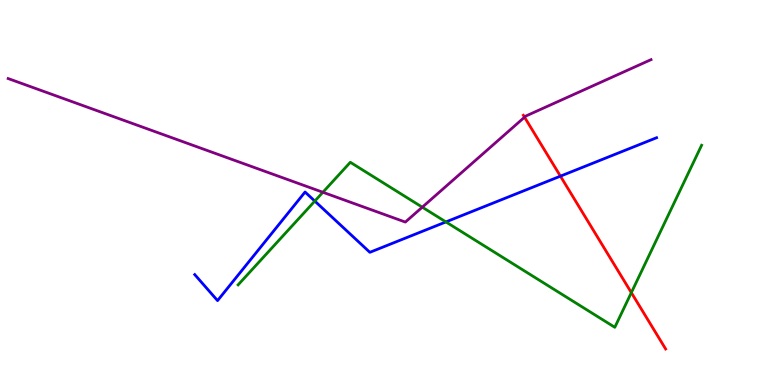[{'lines': ['blue', 'red'], 'intersections': [{'x': 7.23, 'y': 5.42}]}, {'lines': ['green', 'red'], 'intersections': [{'x': 8.15, 'y': 2.4}]}, {'lines': ['purple', 'red'], 'intersections': [{'x': 6.77, 'y': 6.96}]}, {'lines': ['blue', 'green'], 'intersections': [{'x': 4.06, 'y': 4.78}, {'x': 5.75, 'y': 4.24}]}, {'lines': ['blue', 'purple'], 'intersections': []}, {'lines': ['green', 'purple'], 'intersections': [{'x': 4.17, 'y': 5.01}, {'x': 5.45, 'y': 4.62}]}]